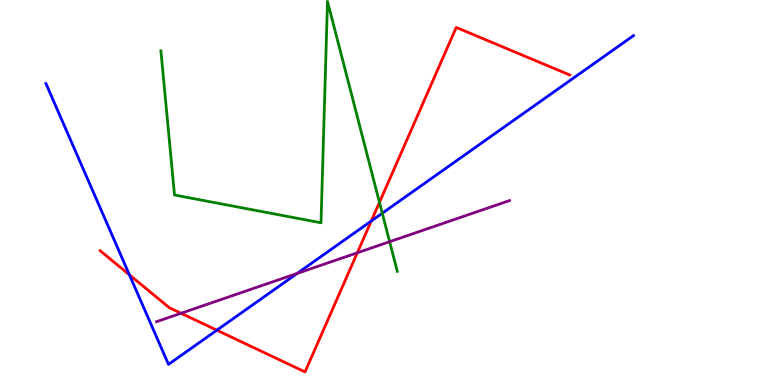[{'lines': ['blue', 'red'], 'intersections': [{'x': 1.67, 'y': 2.86}, {'x': 2.8, 'y': 1.42}, {'x': 4.79, 'y': 4.26}]}, {'lines': ['green', 'red'], 'intersections': [{'x': 4.9, 'y': 4.74}]}, {'lines': ['purple', 'red'], 'intersections': [{'x': 2.34, 'y': 1.86}, {'x': 4.61, 'y': 3.43}]}, {'lines': ['blue', 'green'], 'intersections': [{'x': 4.93, 'y': 4.46}]}, {'lines': ['blue', 'purple'], 'intersections': [{'x': 3.83, 'y': 2.9}]}, {'lines': ['green', 'purple'], 'intersections': [{'x': 5.03, 'y': 3.72}]}]